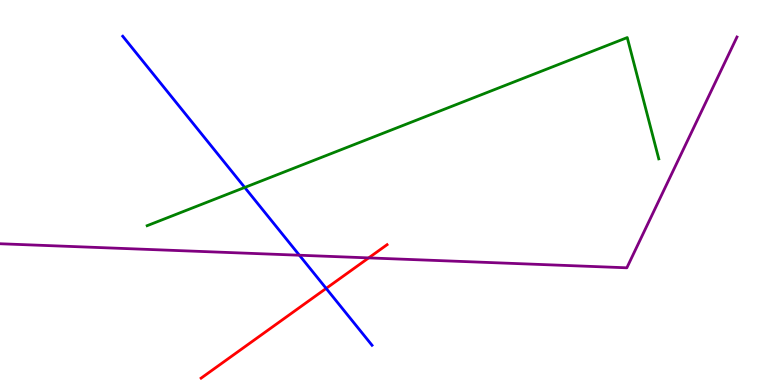[{'lines': ['blue', 'red'], 'intersections': [{'x': 4.21, 'y': 2.51}]}, {'lines': ['green', 'red'], 'intersections': []}, {'lines': ['purple', 'red'], 'intersections': [{'x': 4.76, 'y': 3.3}]}, {'lines': ['blue', 'green'], 'intersections': [{'x': 3.16, 'y': 5.13}]}, {'lines': ['blue', 'purple'], 'intersections': [{'x': 3.86, 'y': 3.37}]}, {'lines': ['green', 'purple'], 'intersections': []}]